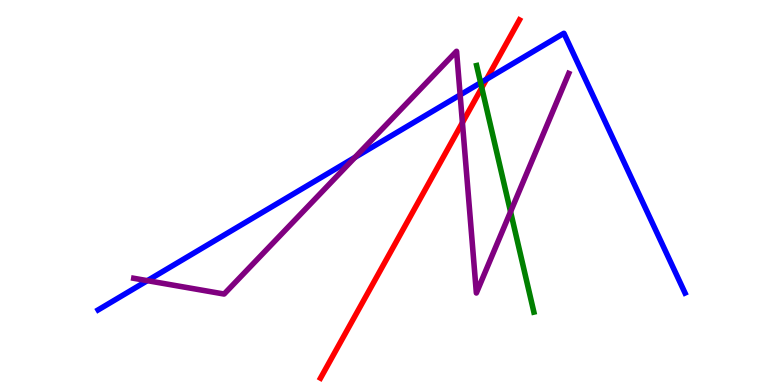[{'lines': ['blue', 'red'], 'intersections': [{'x': 6.28, 'y': 7.94}]}, {'lines': ['green', 'red'], 'intersections': [{'x': 6.22, 'y': 7.72}]}, {'lines': ['purple', 'red'], 'intersections': [{'x': 5.97, 'y': 6.81}]}, {'lines': ['blue', 'green'], 'intersections': [{'x': 6.2, 'y': 7.85}]}, {'lines': ['blue', 'purple'], 'intersections': [{'x': 1.9, 'y': 2.71}, {'x': 4.58, 'y': 5.91}, {'x': 5.94, 'y': 7.53}]}, {'lines': ['green', 'purple'], 'intersections': [{'x': 6.59, 'y': 4.5}]}]